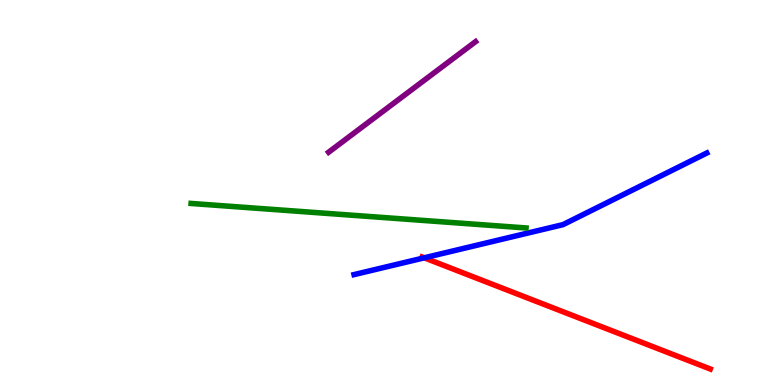[{'lines': ['blue', 'red'], 'intersections': [{'x': 5.47, 'y': 3.3}]}, {'lines': ['green', 'red'], 'intersections': []}, {'lines': ['purple', 'red'], 'intersections': []}, {'lines': ['blue', 'green'], 'intersections': []}, {'lines': ['blue', 'purple'], 'intersections': []}, {'lines': ['green', 'purple'], 'intersections': []}]